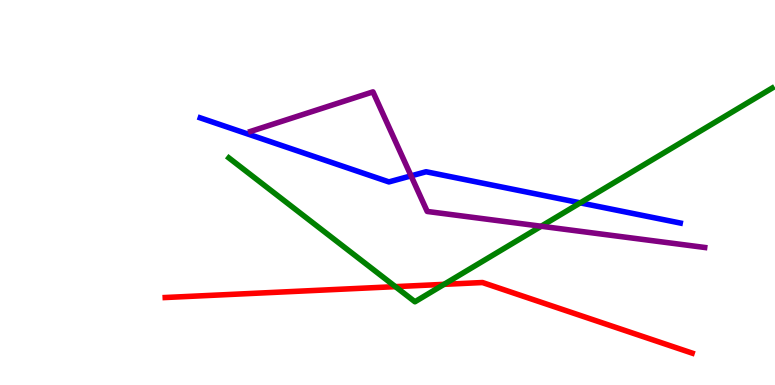[{'lines': ['blue', 'red'], 'intersections': []}, {'lines': ['green', 'red'], 'intersections': [{'x': 5.1, 'y': 2.55}, {'x': 5.73, 'y': 2.61}]}, {'lines': ['purple', 'red'], 'intersections': []}, {'lines': ['blue', 'green'], 'intersections': [{'x': 7.49, 'y': 4.73}]}, {'lines': ['blue', 'purple'], 'intersections': [{'x': 5.3, 'y': 5.43}]}, {'lines': ['green', 'purple'], 'intersections': [{'x': 6.98, 'y': 4.12}]}]